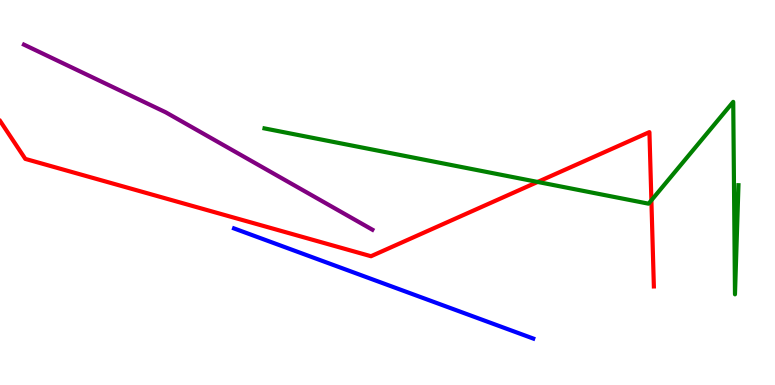[{'lines': ['blue', 'red'], 'intersections': []}, {'lines': ['green', 'red'], 'intersections': [{'x': 6.94, 'y': 5.27}, {'x': 8.4, 'y': 4.8}]}, {'lines': ['purple', 'red'], 'intersections': []}, {'lines': ['blue', 'green'], 'intersections': []}, {'lines': ['blue', 'purple'], 'intersections': []}, {'lines': ['green', 'purple'], 'intersections': []}]